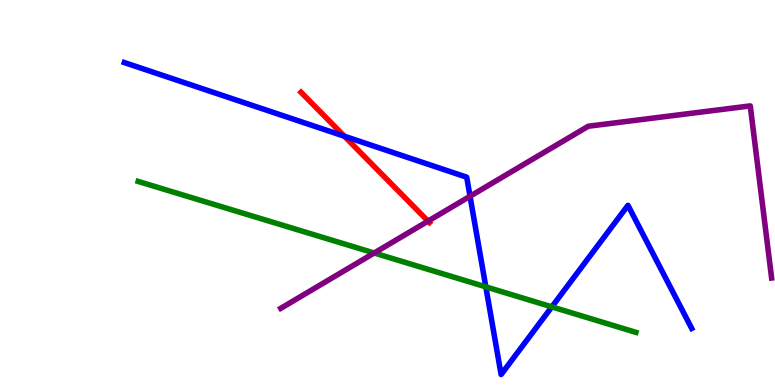[{'lines': ['blue', 'red'], 'intersections': [{'x': 4.44, 'y': 6.46}]}, {'lines': ['green', 'red'], 'intersections': []}, {'lines': ['purple', 'red'], 'intersections': [{'x': 5.52, 'y': 4.26}]}, {'lines': ['blue', 'green'], 'intersections': [{'x': 6.27, 'y': 2.55}, {'x': 7.12, 'y': 2.03}]}, {'lines': ['blue', 'purple'], 'intersections': [{'x': 6.06, 'y': 4.9}]}, {'lines': ['green', 'purple'], 'intersections': [{'x': 4.83, 'y': 3.43}]}]